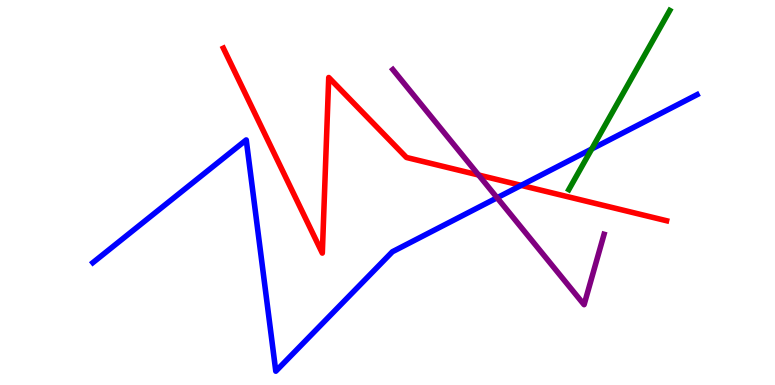[{'lines': ['blue', 'red'], 'intersections': [{'x': 6.72, 'y': 5.19}]}, {'lines': ['green', 'red'], 'intersections': []}, {'lines': ['purple', 'red'], 'intersections': [{'x': 6.18, 'y': 5.45}]}, {'lines': ['blue', 'green'], 'intersections': [{'x': 7.63, 'y': 6.13}]}, {'lines': ['blue', 'purple'], 'intersections': [{'x': 6.41, 'y': 4.86}]}, {'lines': ['green', 'purple'], 'intersections': []}]